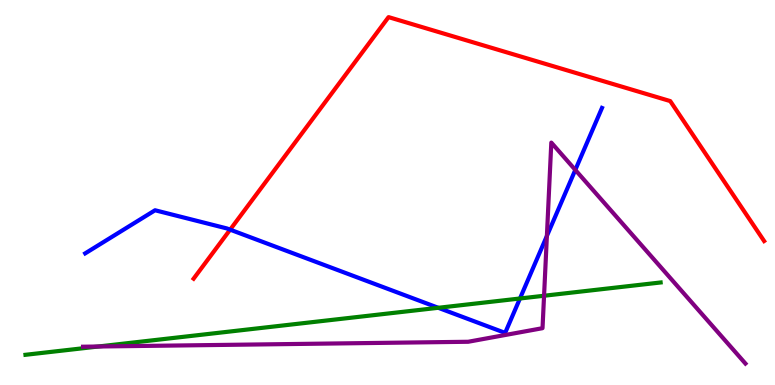[{'lines': ['blue', 'red'], 'intersections': [{'x': 2.97, 'y': 4.03}]}, {'lines': ['green', 'red'], 'intersections': []}, {'lines': ['purple', 'red'], 'intersections': []}, {'lines': ['blue', 'green'], 'intersections': [{'x': 5.66, 'y': 2.01}, {'x': 6.71, 'y': 2.25}]}, {'lines': ['blue', 'purple'], 'intersections': [{'x': 7.06, 'y': 3.87}, {'x': 7.42, 'y': 5.59}]}, {'lines': ['green', 'purple'], 'intersections': [{'x': 1.27, 'y': 1.0}, {'x': 7.02, 'y': 2.32}]}]